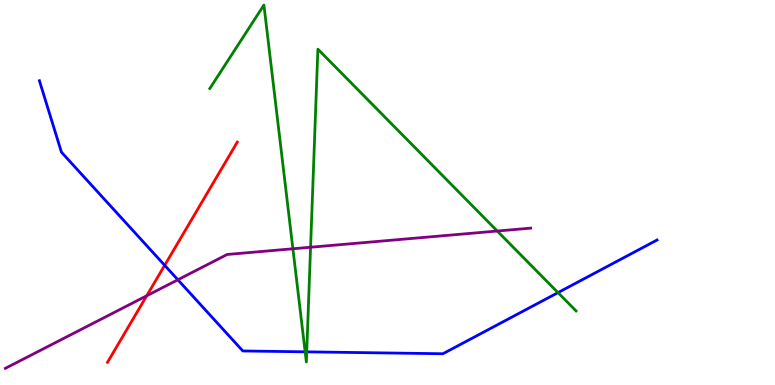[{'lines': ['blue', 'red'], 'intersections': [{'x': 2.12, 'y': 3.11}]}, {'lines': ['green', 'red'], 'intersections': []}, {'lines': ['purple', 'red'], 'intersections': [{'x': 1.89, 'y': 2.32}]}, {'lines': ['blue', 'green'], 'intersections': [{'x': 3.94, 'y': 0.862}, {'x': 3.96, 'y': 0.861}, {'x': 7.2, 'y': 2.4}]}, {'lines': ['blue', 'purple'], 'intersections': [{'x': 2.3, 'y': 2.73}]}, {'lines': ['green', 'purple'], 'intersections': [{'x': 3.78, 'y': 3.54}, {'x': 4.01, 'y': 3.58}, {'x': 6.42, 'y': 4.0}]}]